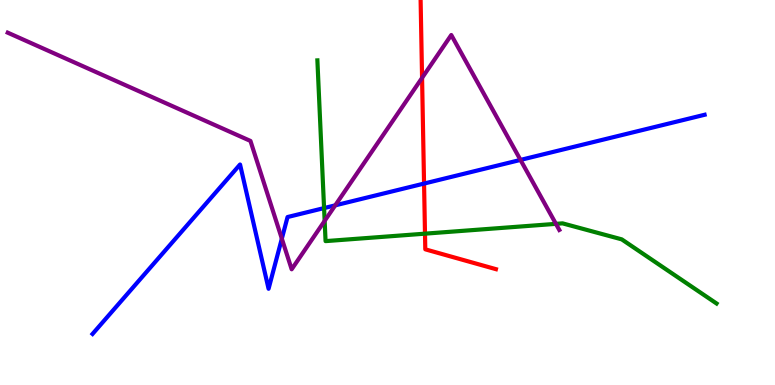[{'lines': ['blue', 'red'], 'intersections': [{'x': 5.47, 'y': 5.23}]}, {'lines': ['green', 'red'], 'intersections': [{'x': 5.48, 'y': 3.93}]}, {'lines': ['purple', 'red'], 'intersections': [{'x': 5.45, 'y': 7.98}]}, {'lines': ['blue', 'green'], 'intersections': [{'x': 4.18, 'y': 4.6}]}, {'lines': ['blue', 'purple'], 'intersections': [{'x': 3.64, 'y': 3.8}, {'x': 4.33, 'y': 4.67}, {'x': 6.72, 'y': 5.85}]}, {'lines': ['green', 'purple'], 'intersections': [{'x': 4.19, 'y': 4.26}, {'x': 7.17, 'y': 4.19}]}]